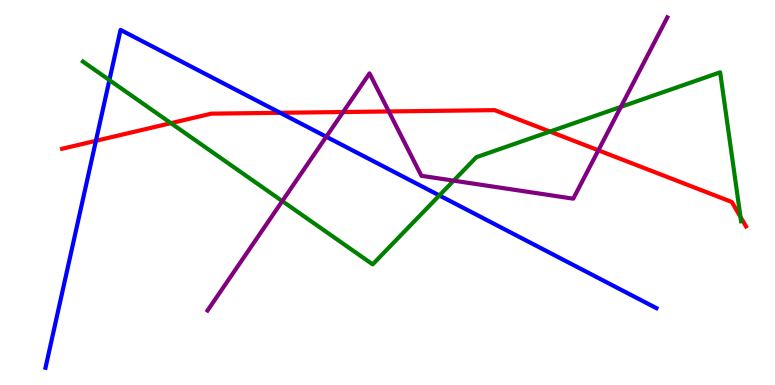[{'lines': ['blue', 'red'], 'intersections': [{'x': 1.24, 'y': 6.34}, {'x': 3.62, 'y': 7.07}]}, {'lines': ['green', 'red'], 'intersections': [{'x': 2.21, 'y': 6.8}, {'x': 7.1, 'y': 6.58}, {'x': 9.55, 'y': 4.37}]}, {'lines': ['purple', 'red'], 'intersections': [{'x': 4.43, 'y': 7.09}, {'x': 5.02, 'y': 7.11}, {'x': 7.72, 'y': 6.1}]}, {'lines': ['blue', 'green'], 'intersections': [{'x': 1.41, 'y': 7.92}, {'x': 5.67, 'y': 4.92}]}, {'lines': ['blue', 'purple'], 'intersections': [{'x': 4.21, 'y': 6.45}]}, {'lines': ['green', 'purple'], 'intersections': [{'x': 3.64, 'y': 4.78}, {'x': 5.85, 'y': 5.31}, {'x': 8.01, 'y': 7.22}]}]